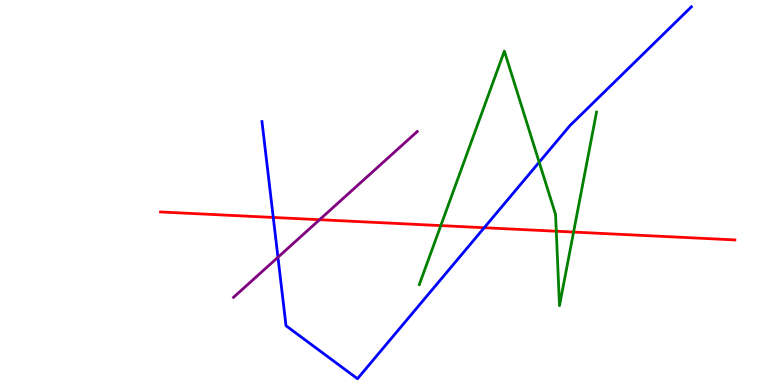[{'lines': ['blue', 'red'], 'intersections': [{'x': 3.53, 'y': 4.35}, {'x': 6.25, 'y': 4.09}]}, {'lines': ['green', 'red'], 'intersections': [{'x': 5.69, 'y': 4.14}, {'x': 7.18, 'y': 3.99}, {'x': 7.4, 'y': 3.97}]}, {'lines': ['purple', 'red'], 'intersections': [{'x': 4.12, 'y': 4.29}]}, {'lines': ['blue', 'green'], 'intersections': [{'x': 6.96, 'y': 5.79}]}, {'lines': ['blue', 'purple'], 'intersections': [{'x': 3.59, 'y': 3.32}]}, {'lines': ['green', 'purple'], 'intersections': []}]